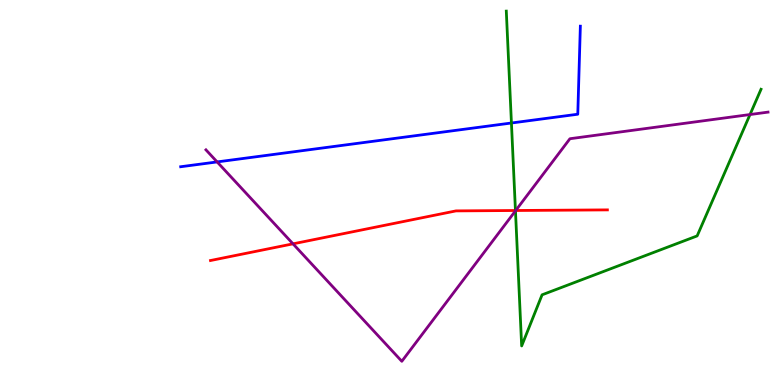[{'lines': ['blue', 'red'], 'intersections': []}, {'lines': ['green', 'red'], 'intersections': [{'x': 6.65, 'y': 4.53}]}, {'lines': ['purple', 'red'], 'intersections': [{'x': 3.78, 'y': 3.67}, {'x': 6.65, 'y': 4.53}]}, {'lines': ['blue', 'green'], 'intersections': [{'x': 6.6, 'y': 6.81}]}, {'lines': ['blue', 'purple'], 'intersections': [{'x': 2.8, 'y': 5.79}]}, {'lines': ['green', 'purple'], 'intersections': [{'x': 6.65, 'y': 4.52}, {'x': 9.68, 'y': 7.02}]}]